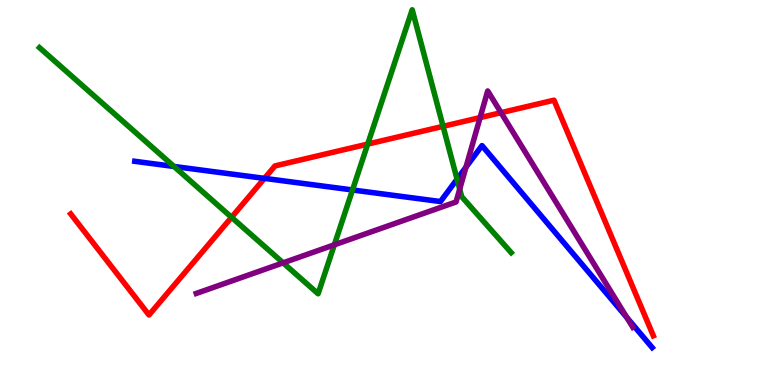[{'lines': ['blue', 'red'], 'intersections': [{'x': 3.41, 'y': 5.37}]}, {'lines': ['green', 'red'], 'intersections': [{'x': 2.99, 'y': 4.36}, {'x': 4.74, 'y': 6.26}, {'x': 5.72, 'y': 6.72}]}, {'lines': ['purple', 'red'], 'intersections': [{'x': 6.19, 'y': 6.95}, {'x': 6.47, 'y': 7.07}]}, {'lines': ['blue', 'green'], 'intersections': [{'x': 2.25, 'y': 5.68}, {'x': 4.55, 'y': 5.07}, {'x': 5.9, 'y': 5.35}]}, {'lines': ['blue', 'purple'], 'intersections': [{'x': 6.01, 'y': 5.66}, {'x': 8.09, 'y': 1.75}]}, {'lines': ['green', 'purple'], 'intersections': [{'x': 3.65, 'y': 3.17}, {'x': 4.31, 'y': 3.64}, {'x': 5.93, 'y': 5.09}]}]